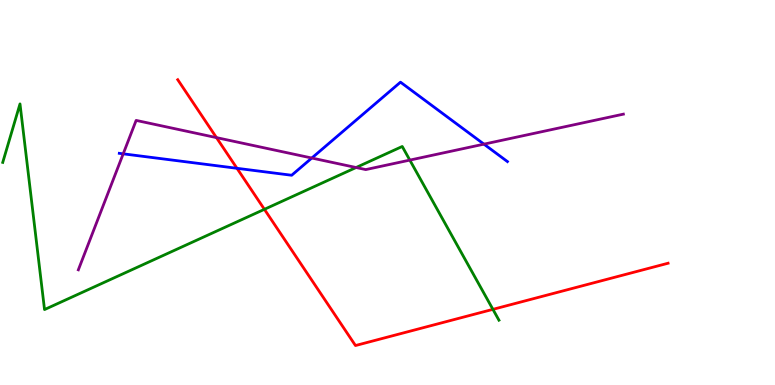[{'lines': ['blue', 'red'], 'intersections': [{'x': 3.06, 'y': 5.63}]}, {'lines': ['green', 'red'], 'intersections': [{'x': 3.41, 'y': 4.56}, {'x': 6.36, 'y': 1.96}]}, {'lines': ['purple', 'red'], 'intersections': [{'x': 2.79, 'y': 6.43}]}, {'lines': ['blue', 'green'], 'intersections': []}, {'lines': ['blue', 'purple'], 'intersections': [{'x': 1.59, 'y': 6.0}, {'x': 4.02, 'y': 5.9}, {'x': 6.24, 'y': 6.26}]}, {'lines': ['green', 'purple'], 'intersections': [{'x': 4.59, 'y': 5.65}, {'x': 5.29, 'y': 5.84}]}]